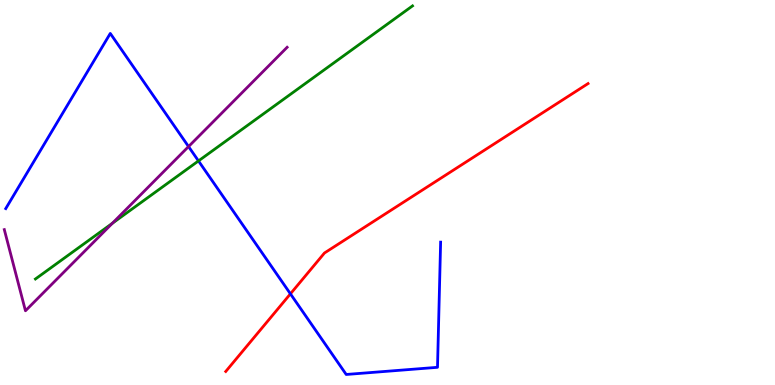[{'lines': ['blue', 'red'], 'intersections': [{'x': 3.75, 'y': 2.37}]}, {'lines': ['green', 'red'], 'intersections': []}, {'lines': ['purple', 'red'], 'intersections': []}, {'lines': ['blue', 'green'], 'intersections': [{'x': 2.56, 'y': 5.82}]}, {'lines': ['blue', 'purple'], 'intersections': [{'x': 2.43, 'y': 6.19}]}, {'lines': ['green', 'purple'], 'intersections': [{'x': 1.45, 'y': 4.2}]}]